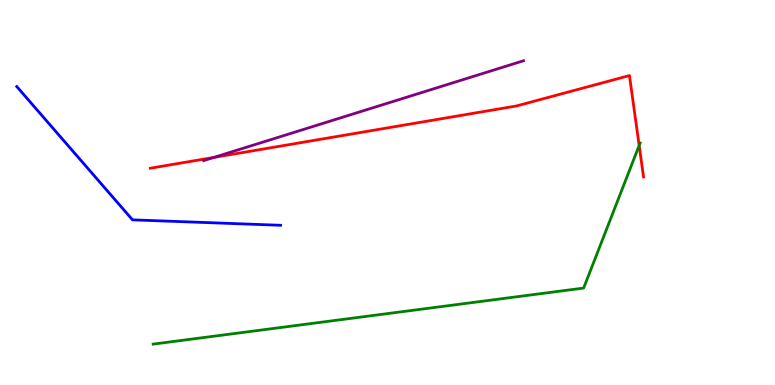[{'lines': ['blue', 'red'], 'intersections': []}, {'lines': ['green', 'red'], 'intersections': [{'x': 8.25, 'y': 6.22}]}, {'lines': ['purple', 'red'], 'intersections': [{'x': 2.76, 'y': 5.91}]}, {'lines': ['blue', 'green'], 'intersections': []}, {'lines': ['blue', 'purple'], 'intersections': []}, {'lines': ['green', 'purple'], 'intersections': []}]